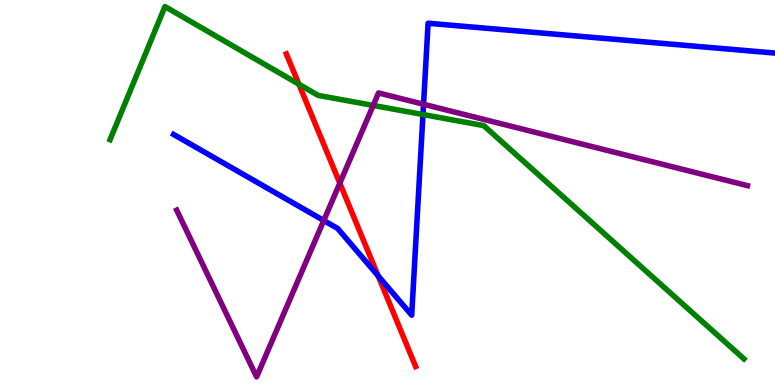[{'lines': ['blue', 'red'], 'intersections': [{'x': 4.88, 'y': 2.83}]}, {'lines': ['green', 'red'], 'intersections': [{'x': 3.86, 'y': 7.81}]}, {'lines': ['purple', 'red'], 'intersections': [{'x': 4.38, 'y': 5.24}]}, {'lines': ['blue', 'green'], 'intersections': [{'x': 5.46, 'y': 7.03}]}, {'lines': ['blue', 'purple'], 'intersections': [{'x': 4.18, 'y': 4.27}, {'x': 5.47, 'y': 7.29}]}, {'lines': ['green', 'purple'], 'intersections': [{'x': 4.82, 'y': 7.26}]}]